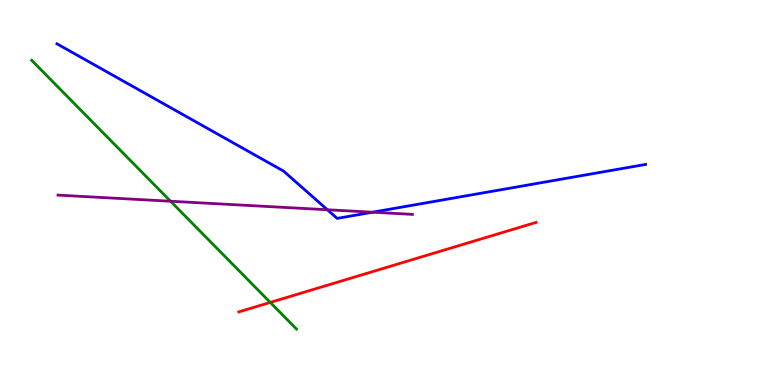[{'lines': ['blue', 'red'], 'intersections': []}, {'lines': ['green', 'red'], 'intersections': [{'x': 3.49, 'y': 2.14}]}, {'lines': ['purple', 'red'], 'intersections': []}, {'lines': ['blue', 'green'], 'intersections': []}, {'lines': ['blue', 'purple'], 'intersections': [{'x': 4.22, 'y': 4.55}, {'x': 4.81, 'y': 4.49}]}, {'lines': ['green', 'purple'], 'intersections': [{'x': 2.2, 'y': 4.77}]}]